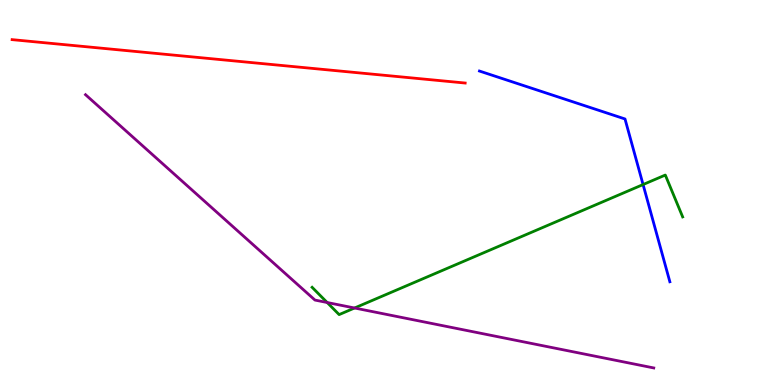[{'lines': ['blue', 'red'], 'intersections': []}, {'lines': ['green', 'red'], 'intersections': []}, {'lines': ['purple', 'red'], 'intersections': []}, {'lines': ['blue', 'green'], 'intersections': [{'x': 8.3, 'y': 5.21}]}, {'lines': ['blue', 'purple'], 'intersections': []}, {'lines': ['green', 'purple'], 'intersections': [{'x': 4.22, 'y': 2.14}, {'x': 4.57, 'y': 2.0}]}]